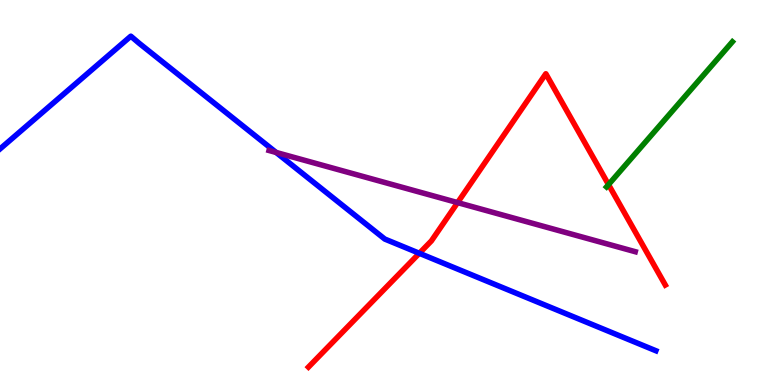[{'lines': ['blue', 'red'], 'intersections': [{'x': 5.41, 'y': 3.42}]}, {'lines': ['green', 'red'], 'intersections': [{'x': 7.85, 'y': 5.21}]}, {'lines': ['purple', 'red'], 'intersections': [{'x': 5.9, 'y': 4.74}]}, {'lines': ['blue', 'green'], 'intersections': []}, {'lines': ['blue', 'purple'], 'intersections': [{'x': 3.56, 'y': 6.04}]}, {'lines': ['green', 'purple'], 'intersections': []}]